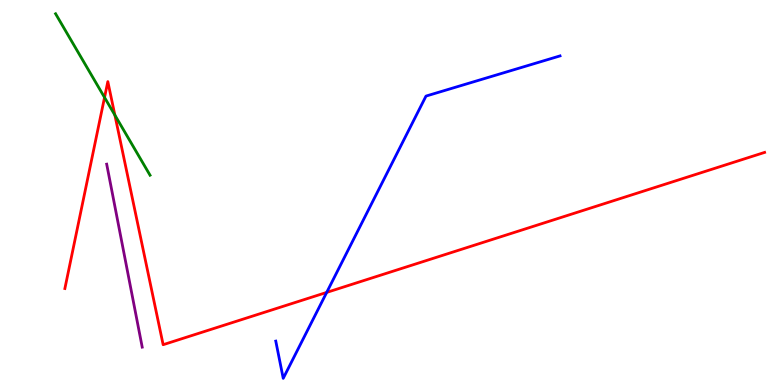[{'lines': ['blue', 'red'], 'intersections': [{'x': 4.22, 'y': 2.4}]}, {'lines': ['green', 'red'], 'intersections': [{'x': 1.35, 'y': 7.47}, {'x': 1.48, 'y': 7.01}]}, {'lines': ['purple', 'red'], 'intersections': []}, {'lines': ['blue', 'green'], 'intersections': []}, {'lines': ['blue', 'purple'], 'intersections': []}, {'lines': ['green', 'purple'], 'intersections': []}]